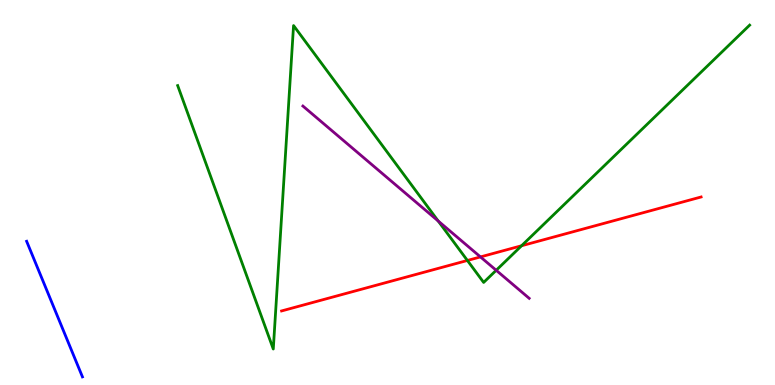[{'lines': ['blue', 'red'], 'intersections': []}, {'lines': ['green', 'red'], 'intersections': [{'x': 6.03, 'y': 3.23}, {'x': 6.73, 'y': 3.62}]}, {'lines': ['purple', 'red'], 'intersections': [{'x': 6.2, 'y': 3.33}]}, {'lines': ['blue', 'green'], 'intersections': []}, {'lines': ['blue', 'purple'], 'intersections': []}, {'lines': ['green', 'purple'], 'intersections': [{'x': 5.65, 'y': 4.26}, {'x': 6.4, 'y': 2.98}]}]